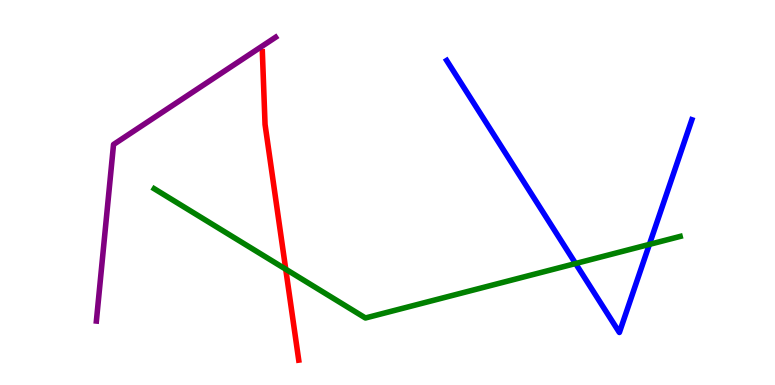[{'lines': ['blue', 'red'], 'intersections': []}, {'lines': ['green', 'red'], 'intersections': [{'x': 3.69, 'y': 3.01}]}, {'lines': ['purple', 'red'], 'intersections': []}, {'lines': ['blue', 'green'], 'intersections': [{'x': 7.43, 'y': 3.16}, {'x': 8.38, 'y': 3.65}]}, {'lines': ['blue', 'purple'], 'intersections': []}, {'lines': ['green', 'purple'], 'intersections': []}]